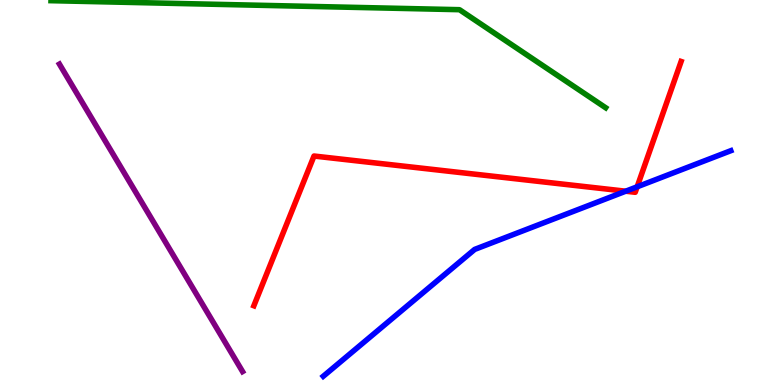[{'lines': ['blue', 'red'], 'intersections': [{'x': 8.07, 'y': 5.03}, {'x': 8.22, 'y': 5.15}]}, {'lines': ['green', 'red'], 'intersections': []}, {'lines': ['purple', 'red'], 'intersections': []}, {'lines': ['blue', 'green'], 'intersections': []}, {'lines': ['blue', 'purple'], 'intersections': []}, {'lines': ['green', 'purple'], 'intersections': []}]